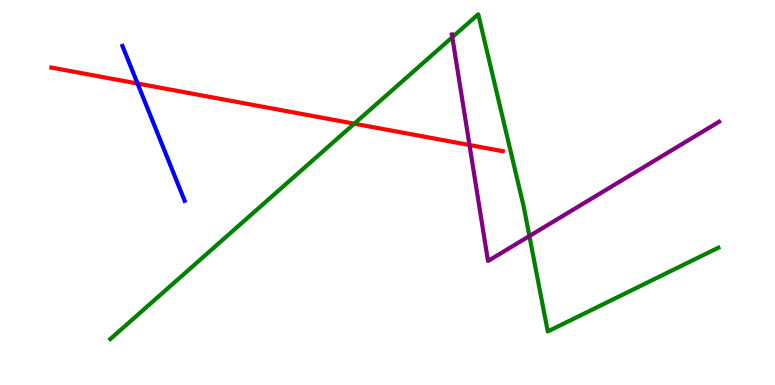[{'lines': ['blue', 'red'], 'intersections': [{'x': 1.77, 'y': 7.83}]}, {'lines': ['green', 'red'], 'intersections': [{'x': 4.57, 'y': 6.79}]}, {'lines': ['purple', 'red'], 'intersections': [{'x': 6.06, 'y': 6.23}]}, {'lines': ['blue', 'green'], 'intersections': []}, {'lines': ['blue', 'purple'], 'intersections': []}, {'lines': ['green', 'purple'], 'intersections': [{'x': 5.84, 'y': 9.03}, {'x': 6.83, 'y': 3.87}]}]